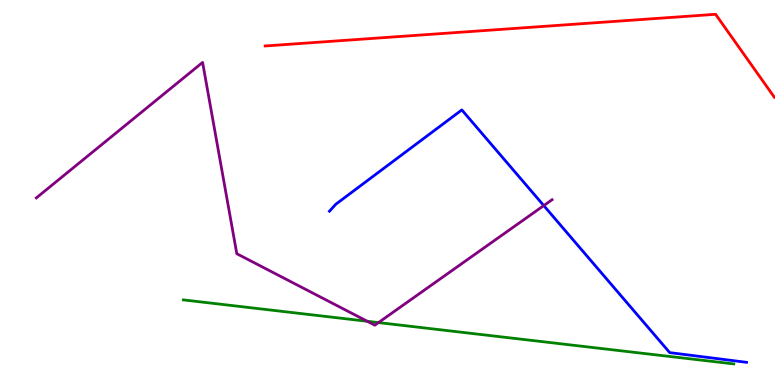[{'lines': ['blue', 'red'], 'intersections': []}, {'lines': ['green', 'red'], 'intersections': []}, {'lines': ['purple', 'red'], 'intersections': []}, {'lines': ['blue', 'green'], 'intersections': []}, {'lines': ['blue', 'purple'], 'intersections': [{'x': 7.02, 'y': 4.66}]}, {'lines': ['green', 'purple'], 'intersections': [{'x': 4.74, 'y': 1.66}, {'x': 4.88, 'y': 1.62}]}]